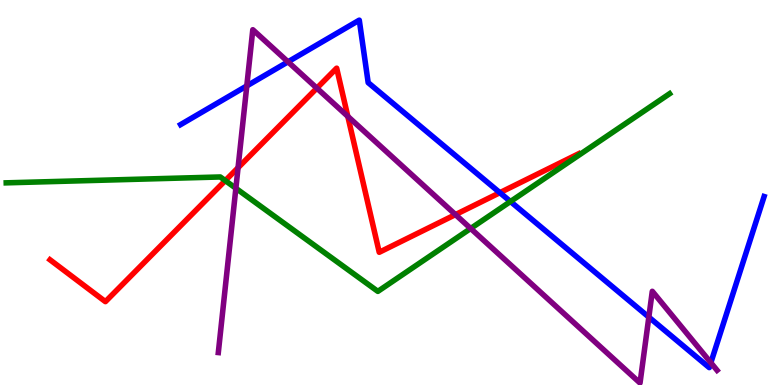[{'lines': ['blue', 'red'], 'intersections': [{'x': 6.45, 'y': 5.0}]}, {'lines': ['green', 'red'], 'intersections': [{'x': 2.91, 'y': 5.31}]}, {'lines': ['purple', 'red'], 'intersections': [{'x': 3.07, 'y': 5.64}, {'x': 4.09, 'y': 7.71}, {'x': 4.49, 'y': 6.98}, {'x': 5.88, 'y': 4.43}]}, {'lines': ['blue', 'green'], 'intersections': [{'x': 6.59, 'y': 4.77}]}, {'lines': ['blue', 'purple'], 'intersections': [{'x': 3.18, 'y': 7.77}, {'x': 3.72, 'y': 8.39}, {'x': 8.37, 'y': 1.76}, {'x': 9.17, 'y': 0.579}]}, {'lines': ['green', 'purple'], 'intersections': [{'x': 3.04, 'y': 5.11}, {'x': 6.07, 'y': 4.07}]}]